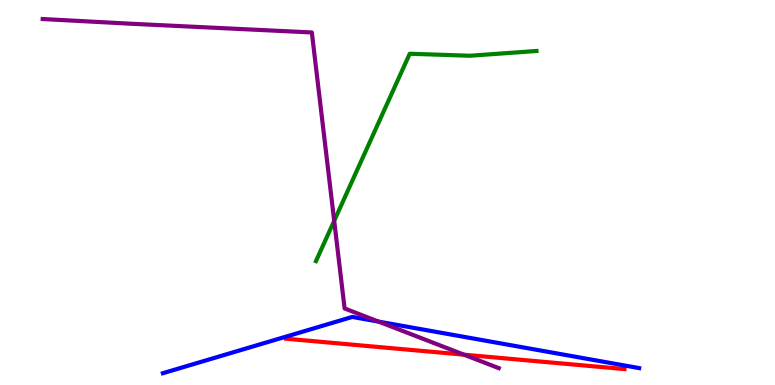[{'lines': ['blue', 'red'], 'intersections': []}, {'lines': ['green', 'red'], 'intersections': []}, {'lines': ['purple', 'red'], 'intersections': [{'x': 5.99, 'y': 0.787}]}, {'lines': ['blue', 'green'], 'intersections': []}, {'lines': ['blue', 'purple'], 'intersections': [{'x': 4.88, 'y': 1.65}]}, {'lines': ['green', 'purple'], 'intersections': [{'x': 4.31, 'y': 4.26}]}]